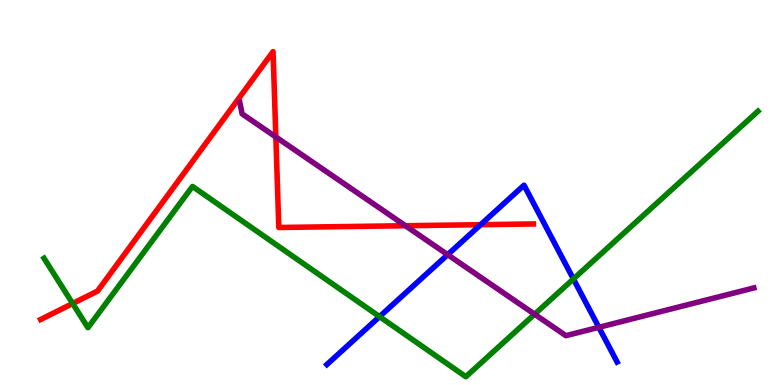[{'lines': ['blue', 'red'], 'intersections': [{'x': 6.2, 'y': 4.16}]}, {'lines': ['green', 'red'], 'intersections': [{'x': 0.937, 'y': 2.12}]}, {'lines': ['purple', 'red'], 'intersections': [{'x': 3.56, 'y': 6.44}, {'x': 5.23, 'y': 4.14}]}, {'lines': ['blue', 'green'], 'intersections': [{'x': 4.9, 'y': 1.78}, {'x': 7.4, 'y': 2.75}]}, {'lines': ['blue', 'purple'], 'intersections': [{'x': 5.78, 'y': 3.39}, {'x': 7.73, 'y': 1.5}]}, {'lines': ['green', 'purple'], 'intersections': [{'x': 6.9, 'y': 1.84}]}]